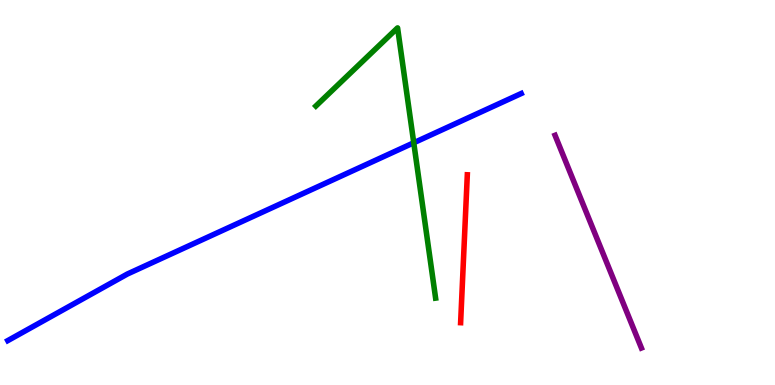[{'lines': ['blue', 'red'], 'intersections': []}, {'lines': ['green', 'red'], 'intersections': []}, {'lines': ['purple', 'red'], 'intersections': []}, {'lines': ['blue', 'green'], 'intersections': [{'x': 5.34, 'y': 6.29}]}, {'lines': ['blue', 'purple'], 'intersections': []}, {'lines': ['green', 'purple'], 'intersections': []}]